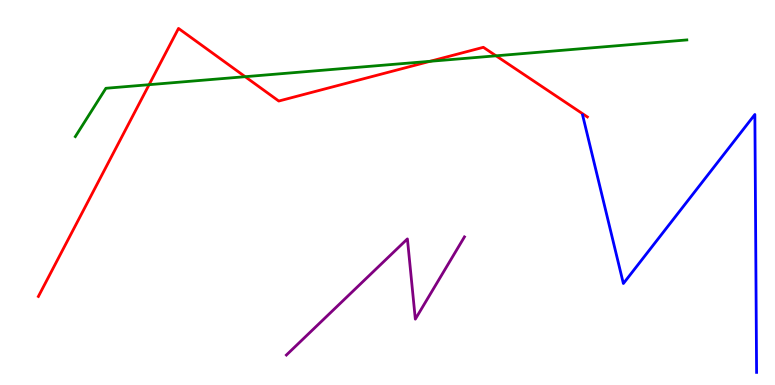[{'lines': ['blue', 'red'], 'intersections': []}, {'lines': ['green', 'red'], 'intersections': [{'x': 1.92, 'y': 7.8}, {'x': 3.16, 'y': 8.01}, {'x': 5.55, 'y': 8.41}, {'x': 6.4, 'y': 8.55}]}, {'lines': ['purple', 'red'], 'intersections': []}, {'lines': ['blue', 'green'], 'intersections': []}, {'lines': ['blue', 'purple'], 'intersections': []}, {'lines': ['green', 'purple'], 'intersections': []}]